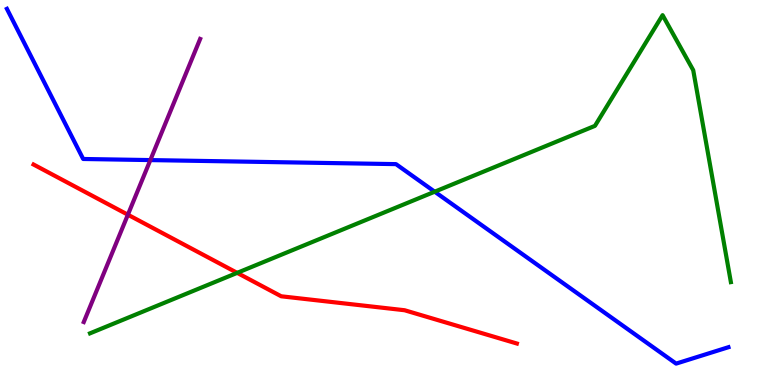[{'lines': ['blue', 'red'], 'intersections': []}, {'lines': ['green', 'red'], 'intersections': [{'x': 3.06, 'y': 2.91}]}, {'lines': ['purple', 'red'], 'intersections': [{'x': 1.65, 'y': 4.42}]}, {'lines': ['blue', 'green'], 'intersections': [{'x': 5.61, 'y': 5.02}]}, {'lines': ['blue', 'purple'], 'intersections': [{'x': 1.94, 'y': 5.84}]}, {'lines': ['green', 'purple'], 'intersections': []}]